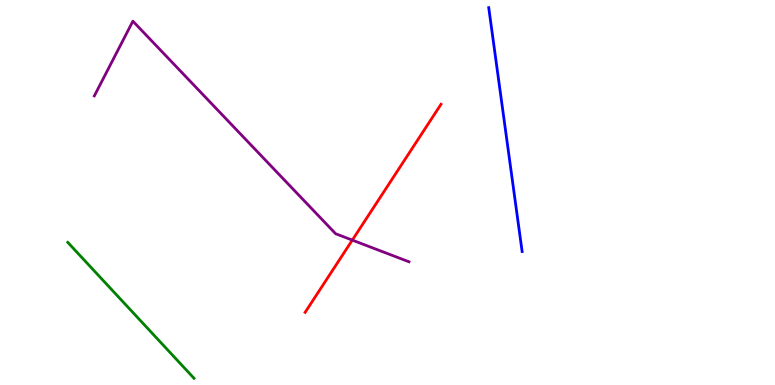[{'lines': ['blue', 'red'], 'intersections': []}, {'lines': ['green', 'red'], 'intersections': []}, {'lines': ['purple', 'red'], 'intersections': [{'x': 4.55, 'y': 3.76}]}, {'lines': ['blue', 'green'], 'intersections': []}, {'lines': ['blue', 'purple'], 'intersections': []}, {'lines': ['green', 'purple'], 'intersections': []}]